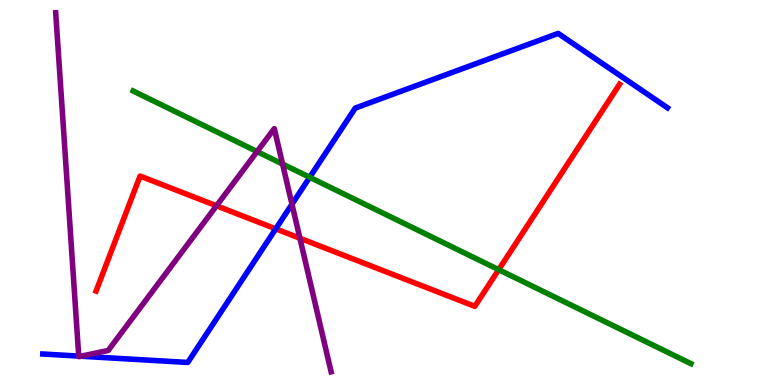[{'lines': ['blue', 'red'], 'intersections': [{'x': 3.56, 'y': 4.06}]}, {'lines': ['green', 'red'], 'intersections': [{'x': 6.43, 'y': 3.0}]}, {'lines': ['purple', 'red'], 'intersections': [{'x': 2.79, 'y': 4.65}, {'x': 3.87, 'y': 3.81}]}, {'lines': ['blue', 'green'], 'intersections': [{'x': 4.0, 'y': 5.39}]}, {'lines': ['blue', 'purple'], 'intersections': [{'x': 1.02, 'y': 0.751}, {'x': 1.04, 'y': 0.747}, {'x': 3.77, 'y': 4.7}]}, {'lines': ['green', 'purple'], 'intersections': [{'x': 3.32, 'y': 6.06}, {'x': 3.65, 'y': 5.74}]}]